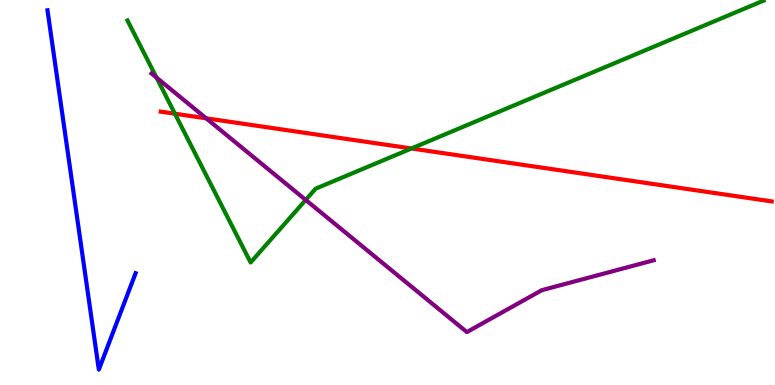[{'lines': ['blue', 'red'], 'intersections': []}, {'lines': ['green', 'red'], 'intersections': [{'x': 2.26, 'y': 7.05}, {'x': 5.31, 'y': 6.14}]}, {'lines': ['purple', 'red'], 'intersections': [{'x': 2.66, 'y': 6.93}]}, {'lines': ['blue', 'green'], 'intersections': []}, {'lines': ['blue', 'purple'], 'intersections': []}, {'lines': ['green', 'purple'], 'intersections': [{'x': 2.02, 'y': 7.98}, {'x': 3.94, 'y': 4.81}]}]